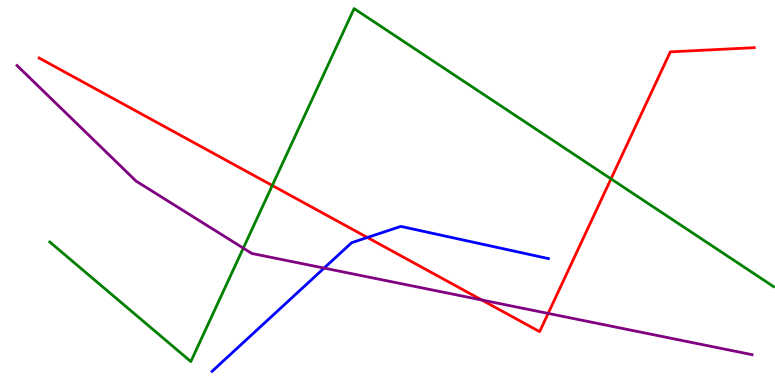[{'lines': ['blue', 'red'], 'intersections': [{'x': 4.74, 'y': 3.83}]}, {'lines': ['green', 'red'], 'intersections': [{'x': 3.51, 'y': 5.18}, {'x': 7.88, 'y': 5.35}]}, {'lines': ['purple', 'red'], 'intersections': [{'x': 6.22, 'y': 2.21}, {'x': 7.07, 'y': 1.86}]}, {'lines': ['blue', 'green'], 'intersections': []}, {'lines': ['blue', 'purple'], 'intersections': [{'x': 4.18, 'y': 3.04}]}, {'lines': ['green', 'purple'], 'intersections': [{'x': 3.14, 'y': 3.55}]}]